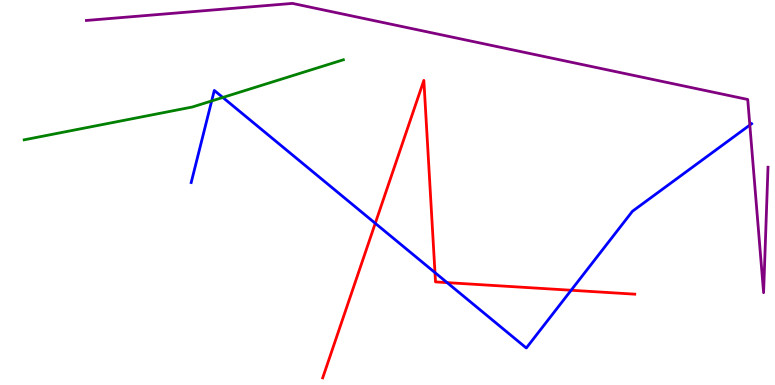[{'lines': ['blue', 'red'], 'intersections': [{'x': 4.84, 'y': 4.2}, {'x': 5.61, 'y': 2.92}, {'x': 5.77, 'y': 2.66}, {'x': 7.37, 'y': 2.46}]}, {'lines': ['green', 'red'], 'intersections': []}, {'lines': ['purple', 'red'], 'intersections': []}, {'lines': ['blue', 'green'], 'intersections': [{'x': 2.73, 'y': 7.38}, {'x': 2.88, 'y': 7.47}]}, {'lines': ['blue', 'purple'], 'intersections': [{'x': 9.68, 'y': 6.75}]}, {'lines': ['green', 'purple'], 'intersections': []}]